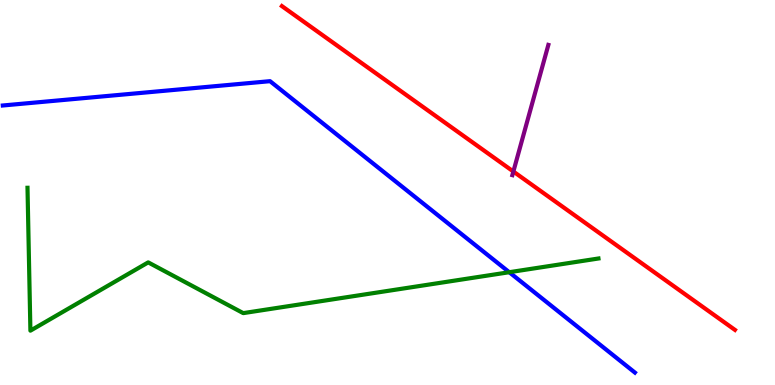[{'lines': ['blue', 'red'], 'intersections': []}, {'lines': ['green', 'red'], 'intersections': []}, {'lines': ['purple', 'red'], 'intersections': [{'x': 6.62, 'y': 5.54}]}, {'lines': ['blue', 'green'], 'intersections': [{'x': 6.57, 'y': 2.93}]}, {'lines': ['blue', 'purple'], 'intersections': []}, {'lines': ['green', 'purple'], 'intersections': []}]